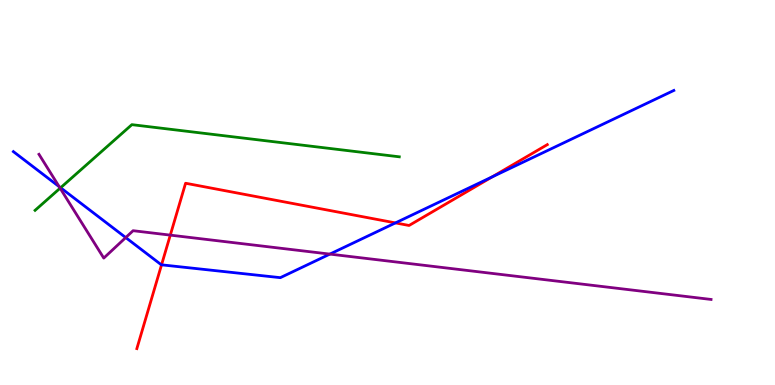[{'lines': ['blue', 'red'], 'intersections': [{'x': 2.08, 'y': 3.12}, {'x': 5.1, 'y': 4.21}, {'x': 6.35, 'y': 5.41}]}, {'lines': ['green', 'red'], 'intersections': []}, {'lines': ['purple', 'red'], 'intersections': [{'x': 2.2, 'y': 3.89}]}, {'lines': ['blue', 'green'], 'intersections': [{'x': 0.782, 'y': 5.12}]}, {'lines': ['blue', 'purple'], 'intersections': [{'x': 0.763, 'y': 5.15}, {'x': 1.62, 'y': 3.83}, {'x': 4.26, 'y': 3.4}]}, {'lines': ['green', 'purple'], 'intersections': [{'x': 0.776, 'y': 5.11}]}]